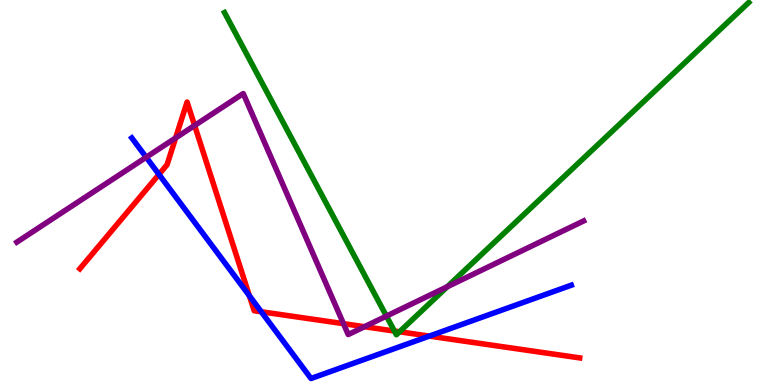[{'lines': ['blue', 'red'], 'intersections': [{'x': 2.05, 'y': 5.47}, {'x': 3.22, 'y': 2.32}, {'x': 3.37, 'y': 1.9}, {'x': 5.54, 'y': 1.27}]}, {'lines': ['green', 'red'], 'intersections': [{'x': 5.09, 'y': 1.4}, {'x': 5.15, 'y': 1.38}]}, {'lines': ['purple', 'red'], 'intersections': [{'x': 2.27, 'y': 6.42}, {'x': 2.51, 'y': 6.74}, {'x': 4.43, 'y': 1.59}, {'x': 4.7, 'y': 1.51}]}, {'lines': ['blue', 'green'], 'intersections': []}, {'lines': ['blue', 'purple'], 'intersections': [{'x': 1.89, 'y': 5.92}]}, {'lines': ['green', 'purple'], 'intersections': [{'x': 4.99, 'y': 1.79}, {'x': 5.77, 'y': 2.55}]}]